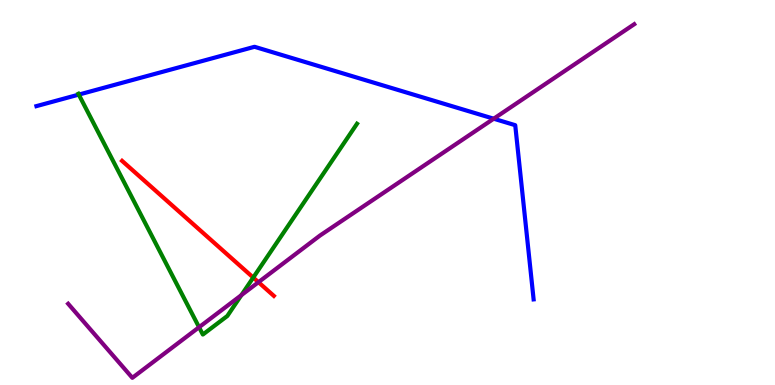[{'lines': ['blue', 'red'], 'intersections': []}, {'lines': ['green', 'red'], 'intersections': [{'x': 3.27, 'y': 2.79}]}, {'lines': ['purple', 'red'], 'intersections': [{'x': 3.33, 'y': 2.67}]}, {'lines': ['blue', 'green'], 'intersections': [{'x': 1.02, 'y': 7.54}]}, {'lines': ['blue', 'purple'], 'intersections': [{'x': 6.37, 'y': 6.92}]}, {'lines': ['green', 'purple'], 'intersections': [{'x': 2.57, 'y': 1.5}, {'x': 3.11, 'y': 2.33}]}]